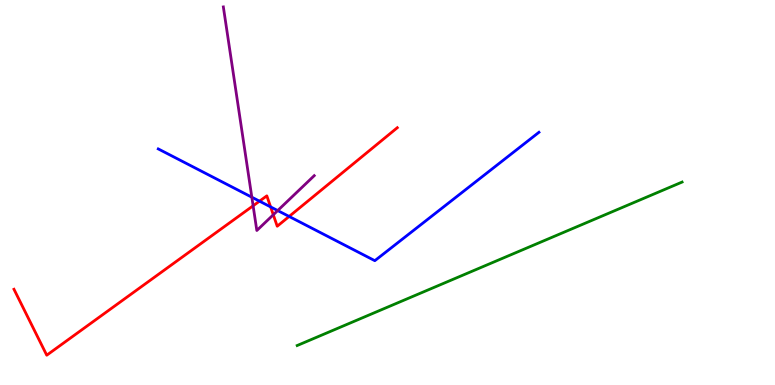[{'lines': ['blue', 'red'], 'intersections': [{'x': 3.35, 'y': 4.77}, {'x': 3.49, 'y': 4.63}, {'x': 3.73, 'y': 4.38}]}, {'lines': ['green', 'red'], 'intersections': []}, {'lines': ['purple', 'red'], 'intersections': [{'x': 3.27, 'y': 4.65}, {'x': 3.53, 'y': 4.42}]}, {'lines': ['blue', 'green'], 'intersections': []}, {'lines': ['blue', 'purple'], 'intersections': [{'x': 3.25, 'y': 4.88}, {'x': 3.58, 'y': 4.53}]}, {'lines': ['green', 'purple'], 'intersections': []}]